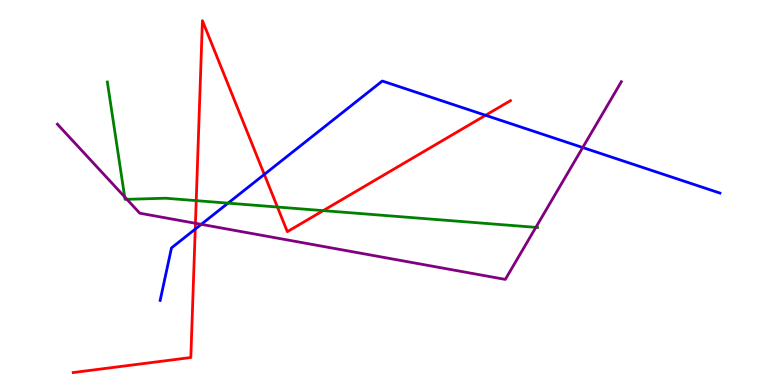[{'lines': ['blue', 'red'], 'intersections': [{'x': 2.52, 'y': 4.05}, {'x': 3.41, 'y': 5.47}, {'x': 6.27, 'y': 7.01}]}, {'lines': ['green', 'red'], 'intersections': [{'x': 2.53, 'y': 4.79}, {'x': 3.58, 'y': 4.62}, {'x': 4.17, 'y': 4.53}]}, {'lines': ['purple', 'red'], 'intersections': [{'x': 2.52, 'y': 4.2}]}, {'lines': ['blue', 'green'], 'intersections': [{'x': 2.94, 'y': 4.72}]}, {'lines': ['blue', 'purple'], 'intersections': [{'x': 2.6, 'y': 4.17}, {'x': 7.52, 'y': 6.17}]}, {'lines': ['green', 'purple'], 'intersections': [{'x': 1.61, 'y': 4.89}, {'x': 1.64, 'y': 4.82}, {'x': 6.91, 'y': 4.09}]}]